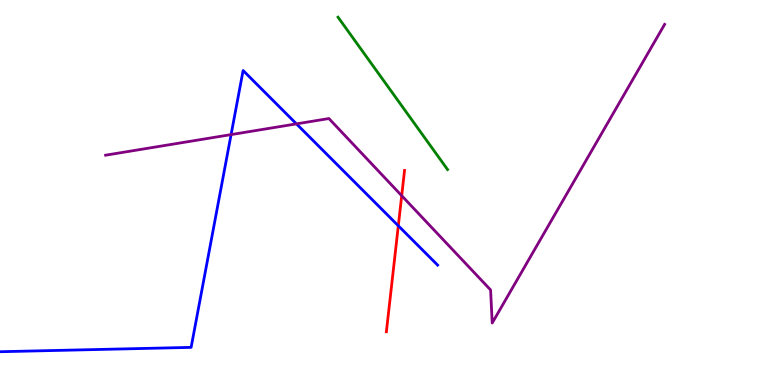[{'lines': ['blue', 'red'], 'intersections': [{'x': 5.14, 'y': 4.14}]}, {'lines': ['green', 'red'], 'intersections': []}, {'lines': ['purple', 'red'], 'intersections': [{'x': 5.18, 'y': 4.92}]}, {'lines': ['blue', 'green'], 'intersections': []}, {'lines': ['blue', 'purple'], 'intersections': [{'x': 2.98, 'y': 6.5}, {'x': 3.83, 'y': 6.78}]}, {'lines': ['green', 'purple'], 'intersections': []}]